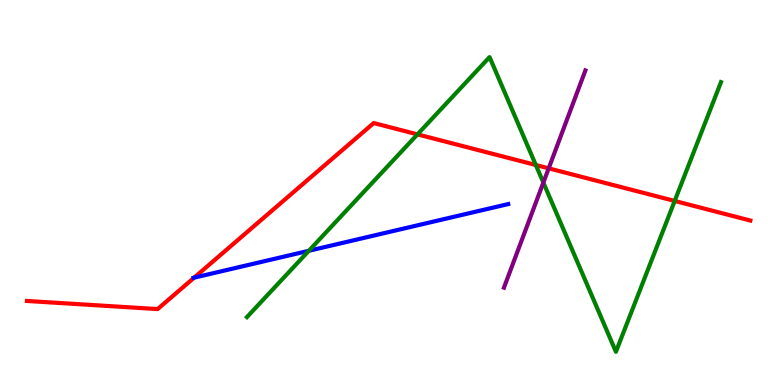[{'lines': ['blue', 'red'], 'intersections': [{'x': 2.5, 'y': 2.79}]}, {'lines': ['green', 'red'], 'intersections': [{'x': 5.39, 'y': 6.51}, {'x': 6.91, 'y': 5.71}, {'x': 8.71, 'y': 4.78}]}, {'lines': ['purple', 'red'], 'intersections': [{'x': 7.08, 'y': 5.63}]}, {'lines': ['blue', 'green'], 'intersections': [{'x': 3.98, 'y': 3.49}]}, {'lines': ['blue', 'purple'], 'intersections': []}, {'lines': ['green', 'purple'], 'intersections': [{'x': 7.01, 'y': 5.26}]}]